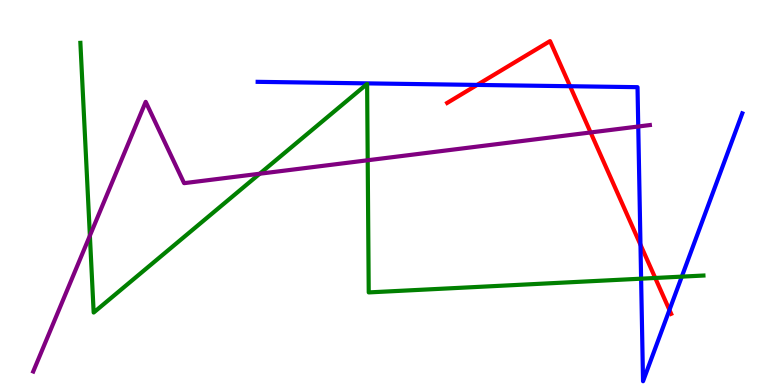[{'lines': ['blue', 'red'], 'intersections': [{'x': 6.16, 'y': 7.79}, {'x': 7.36, 'y': 7.76}, {'x': 8.26, 'y': 3.64}, {'x': 8.64, 'y': 1.95}]}, {'lines': ['green', 'red'], 'intersections': [{'x': 8.45, 'y': 2.78}]}, {'lines': ['purple', 'red'], 'intersections': [{'x': 7.62, 'y': 6.56}]}, {'lines': ['blue', 'green'], 'intersections': [{'x': 8.27, 'y': 2.76}, {'x': 8.8, 'y': 2.81}]}, {'lines': ['blue', 'purple'], 'intersections': [{'x': 8.24, 'y': 6.71}]}, {'lines': ['green', 'purple'], 'intersections': [{'x': 1.16, 'y': 3.88}, {'x': 3.35, 'y': 5.49}, {'x': 4.74, 'y': 5.84}]}]